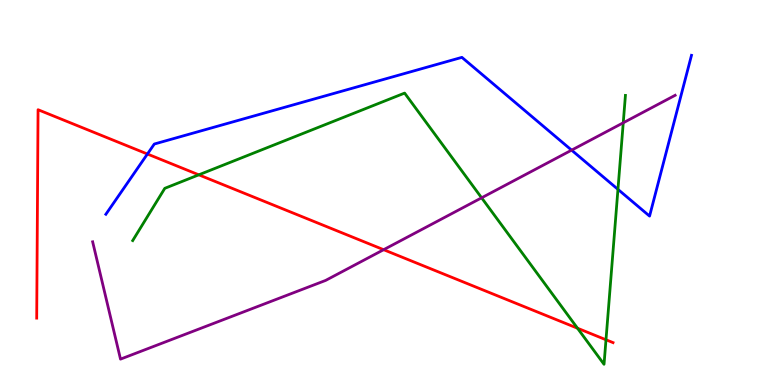[{'lines': ['blue', 'red'], 'intersections': [{'x': 1.9, 'y': 6.0}]}, {'lines': ['green', 'red'], 'intersections': [{'x': 2.57, 'y': 5.46}, {'x': 7.45, 'y': 1.47}, {'x': 7.82, 'y': 1.17}]}, {'lines': ['purple', 'red'], 'intersections': [{'x': 4.95, 'y': 3.51}]}, {'lines': ['blue', 'green'], 'intersections': [{'x': 7.97, 'y': 5.08}]}, {'lines': ['blue', 'purple'], 'intersections': [{'x': 7.38, 'y': 6.1}]}, {'lines': ['green', 'purple'], 'intersections': [{'x': 6.21, 'y': 4.86}, {'x': 8.04, 'y': 6.81}]}]